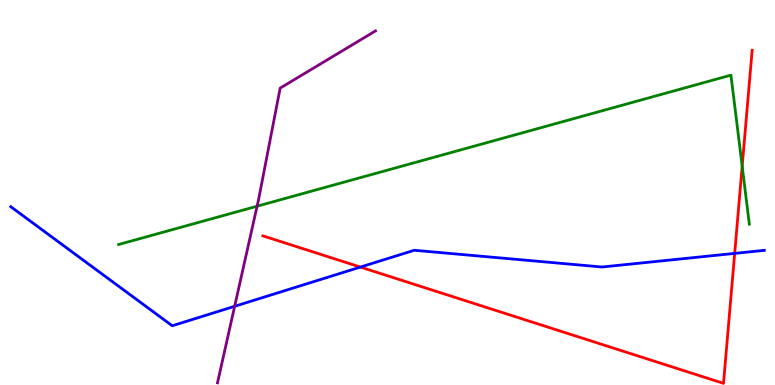[{'lines': ['blue', 'red'], 'intersections': [{'x': 4.65, 'y': 3.06}, {'x': 9.48, 'y': 3.42}]}, {'lines': ['green', 'red'], 'intersections': [{'x': 9.58, 'y': 5.68}]}, {'lines': ['purple', 'red'], 'intersections': []}, {'lines': ['blue', 'green'], 'intersections': []}, {'lines': ['blue', 'purple'], 'intersections': [{'x': 3.03, 'y': 2.04}]}, {'lines': ['green', 'purple'], 'intersections': [{'x': 3.32, 'y': 4.64}]}]